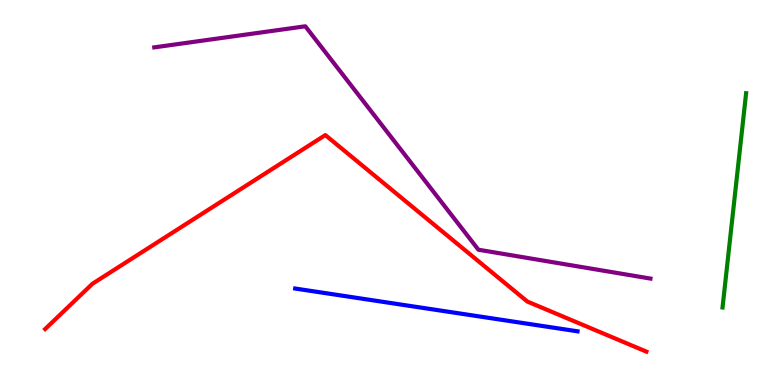[{'lines': ['blue', 'red'], 'intersections': []}, {'lines': ['green', 'red'], 'intersections': []}, {'lines': ['purple', 'red'], 'intersections': []}, {'lines': ['blue', 'green'], 'intersections': []}, {'lines': ['blue', 'purple'], 'intersections': []}, {'lines': ['green', 'purple'], 'intersections': []}]